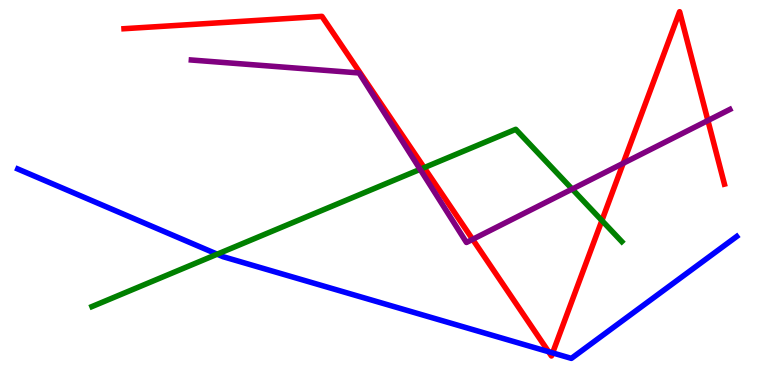[{'lines': ['blue', 'red'], 'intersections': [{'x': 7.08, 'y': 0.864}, {'x': 7.13, 'y': 0.834}]}, {'lines': ['green', 'red'], 'intersections': [{'x': 5.47, 'y': 5.65}, {'x': 7.77, 'y': 4.27}]}, {'lines': ['purple', 'red'], 'intersections': [{'x': 6.1, 'y': 3.78}, {'x': 8.04, 'y': 5.76}, {'x': 9.13, 'y': 6.87}]}, {'lines': ['blue', 'green'], 'intersections': [{'x': 2.8, 'y': 3.4}]}, {'lines': ['blue', 'purple'], 'intersections': []}, {'lines': ['green', 'purple'], 'intersections': [{'x': 5.42, 'y': 5.6}, {'x': 7.38, 'y': 5.09}]}]